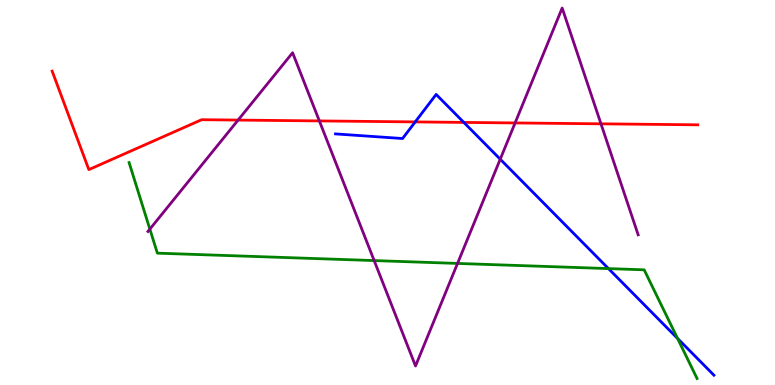[{'lines': ['blue', 'red'], 'intersections': [{'x': 5.36, 'y': 6.83}, {'x': 5.98, 'y': 6.82}]}, {'lines': ['green', 'red'], 'intersections': []}, {'lines': ['purple', 'red'], 'intersections': [{'x': 3.07, 'y': 6.88}, {'x': 4.12, 'y': 6.86}, {'x': 6.65, 'y': 6.81}, {'x': 7.75, 'y': 6.78}]}, {'lines': ['blue', 'green'], 'intersections': [{'x': 7.85, 'y': 3.02}, {'x': 8.74, 'y': 1.21}]}, {'lines': ['blue', 'purple'], 'intersections': [{'x': 6.45, 'y': 5.86}]}, {'lines': ['green', 'purple'], 'intersections': [{'x': 1.93, 'y': 4.05}, {'x': 4.83, 'y': 3.23}, {'x': 5.9, 'y': 3.16}]}]